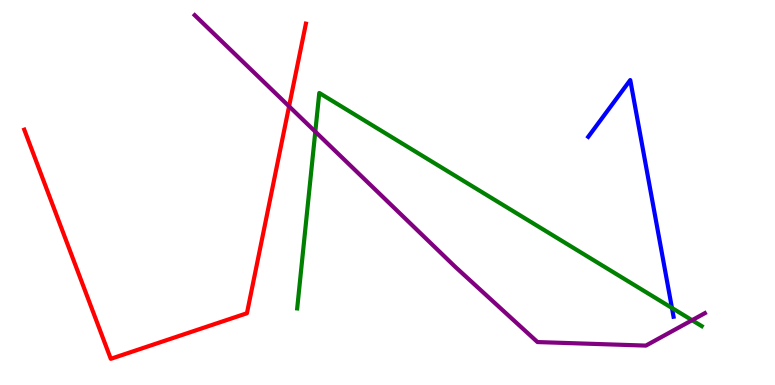[{'lines': ['blue', 'red'], 'intersections': []}, {'lines': ['green', 'red'], 'intersections': []}, {'lines': ['purple', 'red'], 'intersections': [{'x': 3.73, 'y': 7.24}]}, {'lines': ['blue', 'green'], 'intersections': [{'x': 8.67, 'y': 2.0}]}, {'lines': ['blue', 'purple'], 'intersections': []}, {'lines': ['green', 'purple'], 'intersections': [{'x': 4.07, 'y': 6.58}, {'x': 8.93, 'y': 1.68}]}]